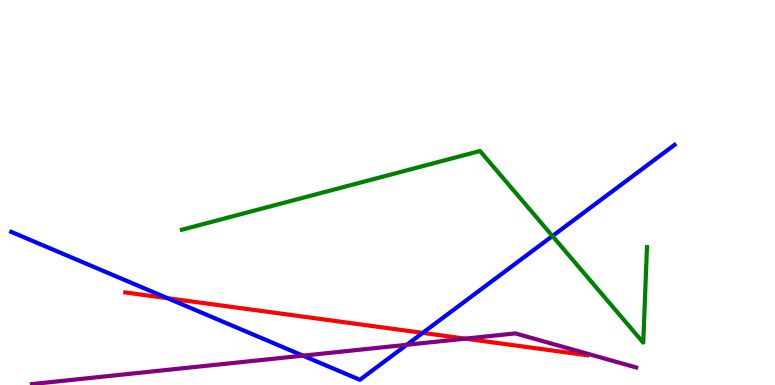[{'lines': ['blue', 'red'], 'intersections': [{'x': 2.16, 'y': 2.25}, {'x': 5.45, 'y': 1.35}]}, {'lines': ['green', 'red'], 'intersections': []}, {'lines': ['purple', 'red'], 'intersections': [{'x': 6.0, 'y': 1.2}]}, {'lines': ['blue', 'green'], 'intersections': [{'x': 7.13, 'y': 3.87}]}, {'lines': ['blue', 'purple'], 'intersections': [{'x': 3.91, 'y': 0.762}, {'x': 5.25, 'y': 1.04}]}, {'lines': ['green', 'purple'], 'intersections': []}]